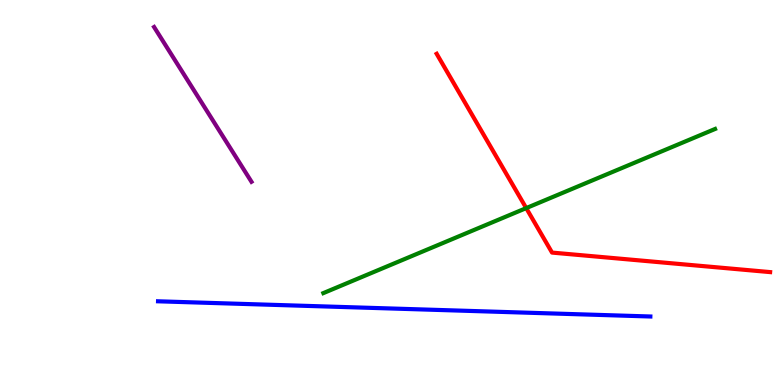[{'lines': ['blue', 'red'], 'intersections': []}, {'lines': ['green', 'red'], 'intersections': [{'x': 6.79, 'y': 4.59}]}, {'lines': ['purple', 'red'], 'intersections': []}, {'lines': ['blue', 'green'], 'intersections': []}, {'lines': ['blue', 'purple'], 'intersections': []}, {'lines': ['green', 'purple'], 'intersections': []}]